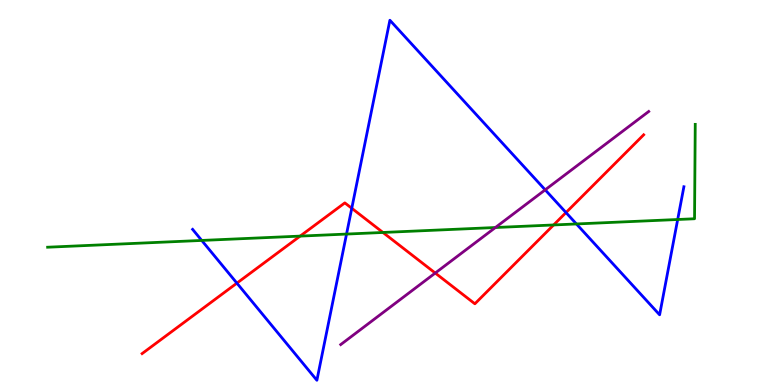[{'lines': ['blue', 'red'], 'intersections': [{'x': 3.06, 'y': 2.65}, {'x': 4.54, 'y': 4.59}, {'x': 7.3, 'y': 4.48}]}, {'lines': ['green', 'red'], 'intersections': [{'x': 3.87, 'y': 3.87}, {'x': 4.94, 'y': 3.96}, {'x': 7.14, 'y': 4.16}]}, {'lines': ['purple', 'red'], 'intersections': [{'x': 5.62, 'y': 2.91}]}, {'lines': ['blue', 'green'], 'intersections': [{'x': 2.6, 'y': 3.75}, {'x': 4.47, 'y': 3.92}, {'x': 7.44, 'y': 4.18}, {'x': 8.74, 'y': 4.3}]}, {'lines': ['blue', 'purple'], 'intersections': [{'x': 7.03, 'y': 5.07}]}, {'lines': ['green', 'purple'], 'intersections': [{'x': 6.39, 'y': 4.09}]}]